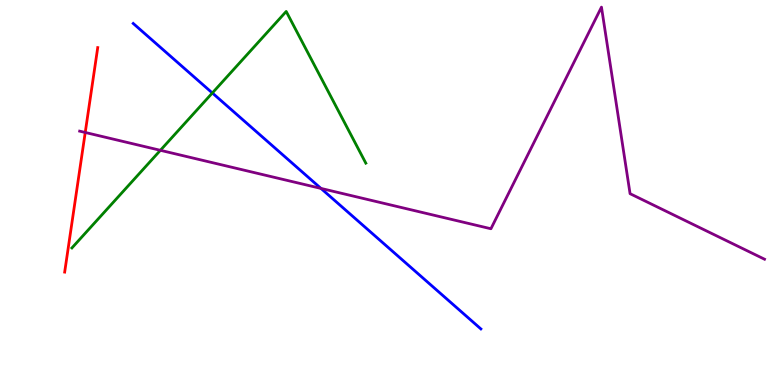[{'lines': ['blue', 'red'], 'intersections': []}, {'lines': ['green', 'red'], 'intersections': []}, {'lines': ['purple', 'red'], 'intersections': [{'x': 1.1, 'y': 6.56}]}, {'lines': ['blue', 'green'], 'intersections': [{'x': 2.74, 'y': 7.59}]}, {'lines': ['blue', 'purple'], 'intersections': [{'x': 4.14, 'y': 5.11}]}, {'lines': ['green', 'purple'], 'intersections': [{'x': 2.07, 'y': 6.1}]}]